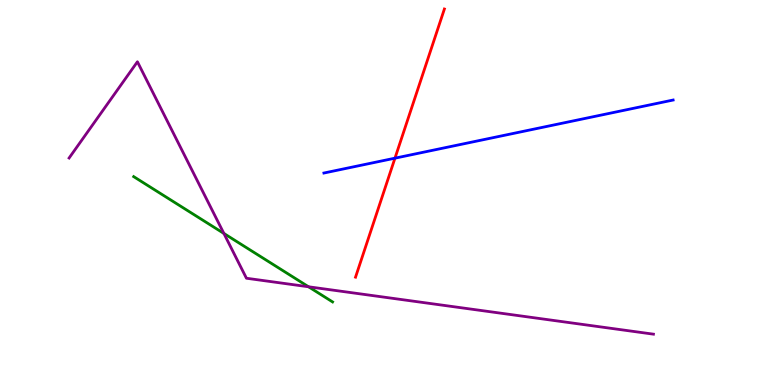[{'lines': ['blue', 'red'], 'intersections': [{'x': 5.1, 'y': 5.89}]}, {'lines': ['green', 'red'], 'intersections': []}, {'lines': ['purple', 'red'], 'intersections': []}, {'lines': ['blue', 'green'], 'intersections': []}, {'lines': ['blue', 'purple'], 'intersections': []}, {'lines': ['green', 'purple'], 'intersections': [{'x': 2.89, 'y': 3.94}, {'x': 3.98, 'y': 2.55}]}]